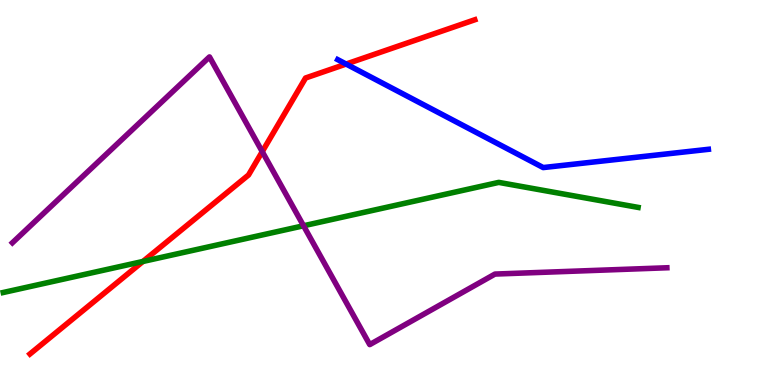[{'lines': ['blue', 'red'], 'intersections': [{'x': 4.47, 'y': 8.34}]}, {'lines': ['green', 'red'], 'intersections': [{'x': 1.84, 'y': 3.21}]}, {'lines': ['purple', 'red'], 'intersections': [{'x': 3.38, 'y': 6.06}]}, {'lines': ['blue', 'green'], 'intersections': []}, {'lines': ['blue', 'purple'], 'intersections': []}, {'lines': ['green', 'purple'], 'intersections': [{'x': 3.92, 'y': 4.14}]}]